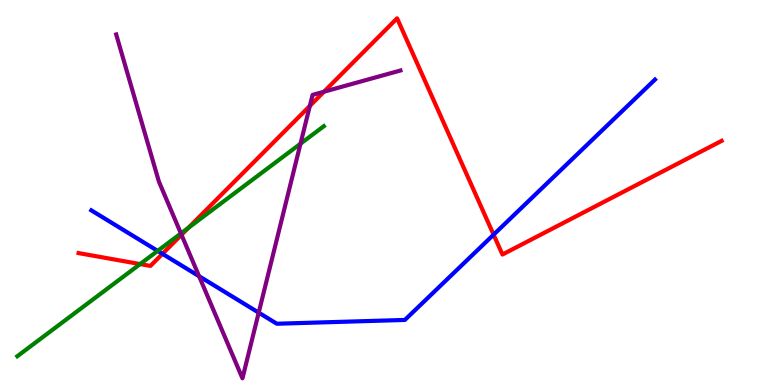[{'lines': ['blue', 'red'], 'intersections': [{'x': 2.1, 'y': 3.41}, {'x': 6.37, 'y': 3.9}]}, {'lines': ['green', 'red'], 'intersections': [{'x': 1.81, 'y': 3.14}, {'x': 2.43, 'y': 4.08}]}, {'lines': ['purple', 'red'], 'intersections': [{'x': 2.34, 'y': 3.9}, {'x': 4.0, 'y': 7.25}, {'x': 4.18, 'y': 7.62}]}, {'lines': ['blue', 'green'], 'intersections': [{'x': 2.03, 'y': 3.48}]}, {'lines': ['blue', 'purple'], 'intersections': [{'x': 2.57, 'y': 2.83}, {'x': 3.34, 'y': 1.88}]}, {'lines': ['green', 'purple'], 'intersections': [{'x': 2.33, 'y': 3.94}, {'x': 3.88, 'y': 6.27}]}]